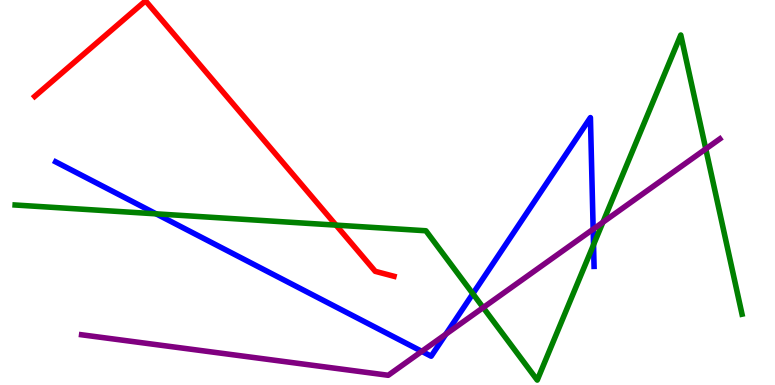[{'lines': ['blue', 'red'], 'intersections': []}, {'lines': ['green', 'red'], 'intersections': [{'x': 4.34, 'y': 4.15}]}, {'lines': ['purple', 'red'], 'intersections': []}, {'lines': ['blue', 'green'], 'intersections': [{'x': 2.01, 'y': 4.45}, {'x': 6.1, 'y': 2.37}, {'x': 7.66, 'y': 3.64}]}, {'lines': ['blue', 'purple'], 'intersections': [{'x': 5.44, 'y': 0.874}, {'x': 5.75, 'y': 1.32}, {'x': 7.65, 'y': 4.05}]}, {'lines': ['green', 'purple'], 'intersections': [{'x': 6.23, 'y': 2.01}, {'x': 7.78, 'y': 4.23}, {'x': 9.11, 'y': 6.13}]}]